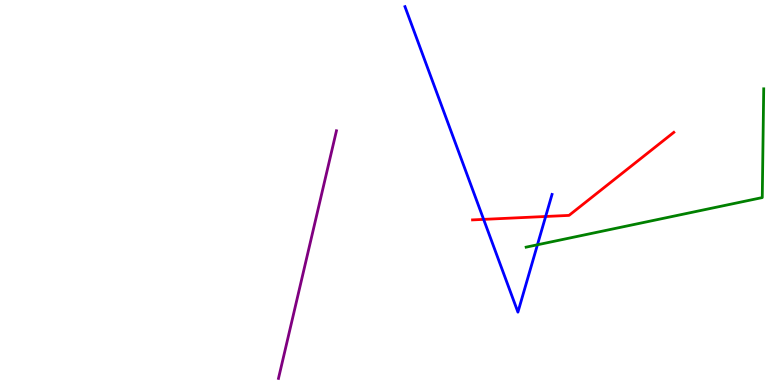[{'lines': ['blue', 'red'], 'intersections': [{'x': 6.24, 'y': 4.3}, {'x': 7.04, 'y': 4.38}]}, {'lines': ['green', 'red'], 'intersections': []}, {'lines': ['purple', 'red'], 'intersections': []}, {'lines': ['blue', 'green'], 'intersections': [{'x': 6.93, 'y': 3.64}]}, {'lines': ['blue', 'purple'], 'intersections': []}, {'lines': ['green', 'purple'], 'intersections': []}]